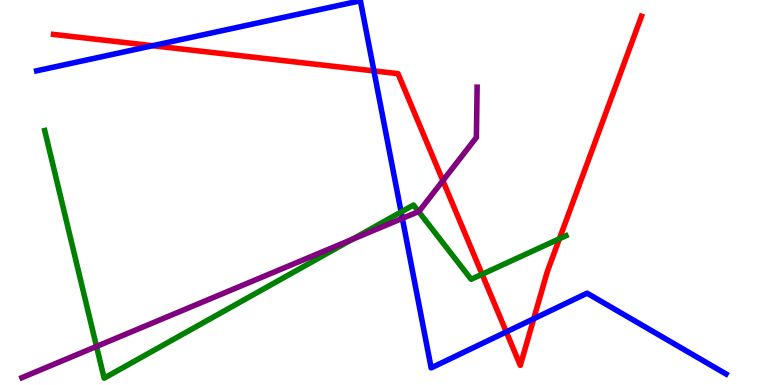[{'lines': ['blue', 'red'], 'intersections': [{'x': 1.97, 'y': 8.81}, {'x': 4.82, 'y': 8.16}, {'x': 6.53, 'y': 1.38}, {'x': 6.89, 'y': 1.72}]}, {'lines': ['green', 'red'], 'intersections': [{'x': 6.22, 'y': 2.88}, {'x': 7.22, 'y': 3.8}]}, {'lines': ['purple', 'red'], 'intersections': [{'x': 5.71, 'y': 5.31}]}, {'lines': ['blue', 'green'], 'intersections': [{'x': 5.18, 'y': 4.49}]}, {'lines': ['blue', 'purple'], 'intersections': [{'x': 5.19, 'y': 4.33}]}, {'lines': ['green', 'purple'], 'intersections': [{'x': 1.25, 'y': 1.0}, {'x': 4.54, 'y': 3.78}, {'x': 5.4, 'y': 4.5}]}]